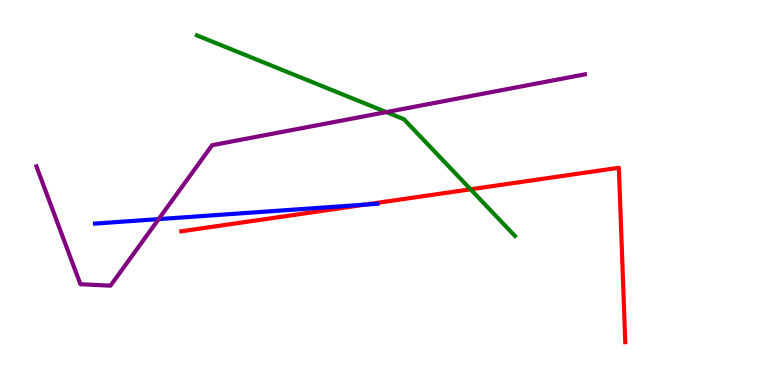[{'lines': ['blue', 'red'], 'intersections': [{'x': 4.71, 'y': 4.69}]}, {'lines': ['green', 'red'], 'intersections': [{'x': 6.07, 'y': 5.08}]}, {'lines': ['purple', 'red'], 'intersections': []}, {'lines': ['blue', 'green'], 'intersections': []}, {'lines': ['blue', 'purple'], 'intersections': [{'x': 2.05, 'y': 4.31}]}, {'lines': ['green', 'purple'], 'intersections': [{'x': 4.98, 'y': 7.09}]}]